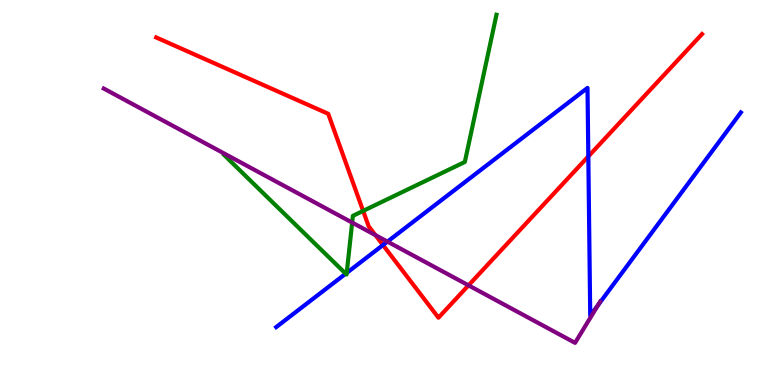[{'lines': ['blue', 'red'], 'intersections': [{'x': 4.94, 'y': 3.64}, {'x': 7.59, 'y': 5.94}]}, {'lines': ['green', 'red'], 'intersections': [{'x': 4.69, 'y': 4.52}]}, {'lines': ['purple', 'red'], 'intersections': [{'x': 4.84, 'y': 3.89}, {'x': 6.05, 'y': 2.59}]}, {'lines': ['blue', 'green'], 'intersections': [{'x': 4.46, 'y': 2.89}, {'x': 4.47, 'y': 2.91}]}, {'lines': ['blue', 'purple'], 'intersections': [{'x': 5.0, 'y': 3.72}, {'x': 7.72, 'y': 2.07}]}, {'lines': ['green', 'purple'], 'intersections': [{'x': 4.54, 'y': 4.22}]}]